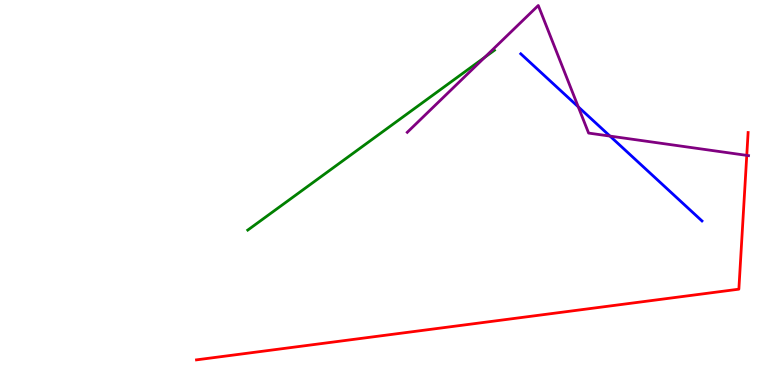[{'lines': ['blue', 'red'], 'intersections': []}, {'lines': ['green', 'red'], 'intersections': []}, {'lines': ['purple', 'red'], 'intersections': [{'x': 9.64, 'y': 5.96}]}, {'lines': ['blue', 'green'], 'intersections': []}, {'lines': ['blue', 'purple'], 'intersections': [{'x': 7.46, 'y': 7.23}, {'x': 7.87, 'y': 6.47}]}, {'lines': ['green', 'purple'], 'intersections': [{'x': 6.26, 'y': 8.51}]}]